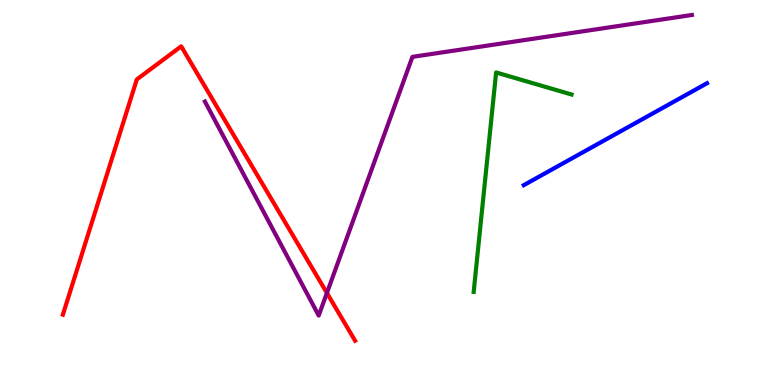[{'lines': ['blue', 'red'], 'intersections': []}, {'lines': ['green', 'red'], 'intersections': []}, {'lines': ['purple', 'red'], 'intersections': [{'x': 4.22, 'y': 2.39}]}, {'lines': ['blue', 'green'], 'intersections': []}, {'lines': ['blue', 'purple'], 'intersections': []}, {'lines': ['green', 'purple'], 'intersections': []}]